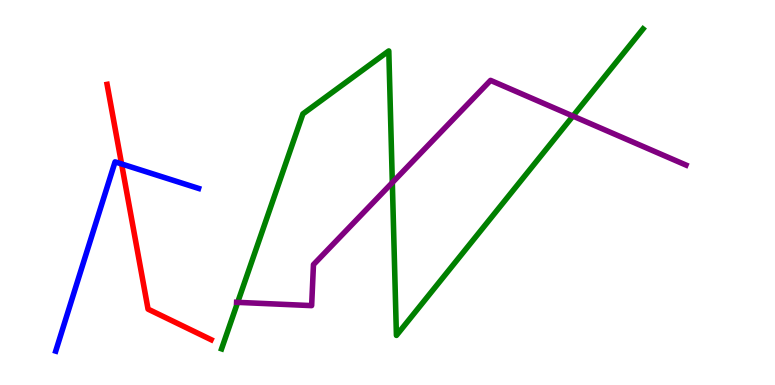[{'lines': ['blue', 'red'], 'intersections': [{'x': 1.57, 'y': 5.74}]}, {'lines': ['green', 'red'], 'intersections': []}, {'lines': ['purple', 'red'], 'intersections': []}, {'lines': ['blue', 'green'], 'intersections': []}, {'lines': ['blue', 'purple'], 'intersections': []}, {'lines': ['green', 'purple'], 'intersections': [{'x': 3.07, 'y': 2.15}, {'x': 5.06, 'y': 5.26}, {'x': 7.39, 'y': 6.99}]}]